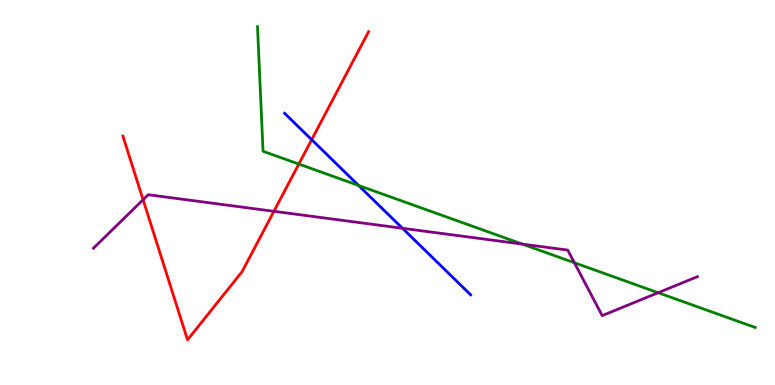[{'lines': ['blue', 'red'], 'intersections': [{'x': 4.02, 'y': 6.37}]}, {'lines': ['green', 'red'], 'intersections': [{'x': 3.86, 'y': 5.74}]}, {'lines': ['purple', 'red'], 'intersections': [{'x': 1.85, 'y': 4.81}, {'x': 3.53, 'y': 4.51}]}, {'lines': ['blue', 'green'], 'intersections': [{'x': 4.63, 'y': 5.18}]}, {'lines': ['blue', 'purple'], 'intersections': [{'x': 5.19, 'y': 4.07}]}, {'lines': ['green', 'purple'], 'intersections': [{'x': 6.74, 'y': 3.66}, {'x': 7.41, 'y': 3.18}, {'x': 8.49, 'y': 2.4}]}]